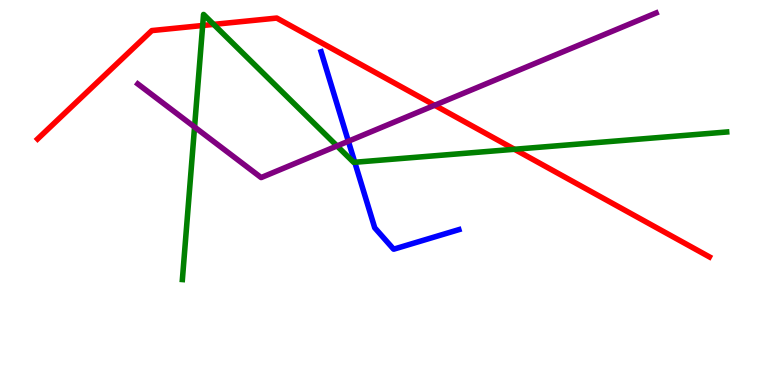[{'lines': ['blue', 'red'], 'intersections': []}, {'lines': ['green', 'red'], 'intersections': [{'x': 2.62, 'y': 9.34}, {'x': 2.76, 'y': 9.37}, {'x': 6.64, 'y': 6.12}]}, {'lines': ['purple', 'red'], 'intersections': [{'x': 5.61, 'y': 7.27}]}, {'lines': ['blue', 'green'], 'intersections': [{'x': 4.58, 'y': 5.79}]}, {'lines': ['blue', 'purple'], 'intersections': [{'x': 4.49, 'y': 6.33}]}, {'lines': ['green', 'purple'], 'intersections': [{'x': 2.51, 'y': 6.7}, {'x': 4.35, 'y': 6.21}]}]